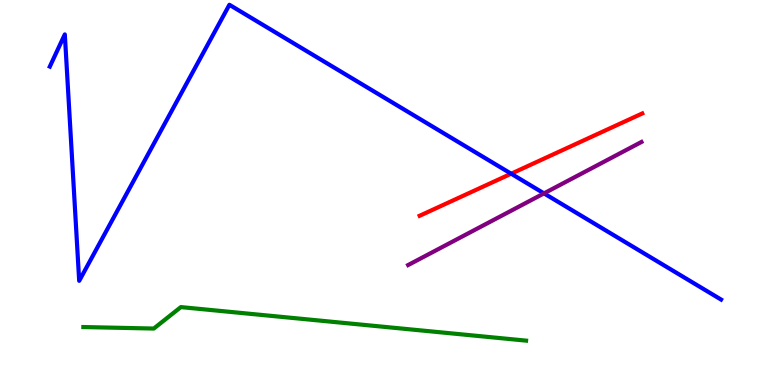[{'lines': ['blue', 'red'], 'intersections': [{'x': 6.6, 'y': 5.49}]}, {'lines': ['green', 'red'], 'intersections': []}, {'lines': ['purple', 'red'], 'intersections': []}, {'lines': ['blue', 'green'], 'intersections': []}, {'lines': ['blue', 'purple'], 'intersections': [{'x': 7.02, 'y': 4.98}]}, {'lines': ['green', 'purple'], 'intersections': []}]